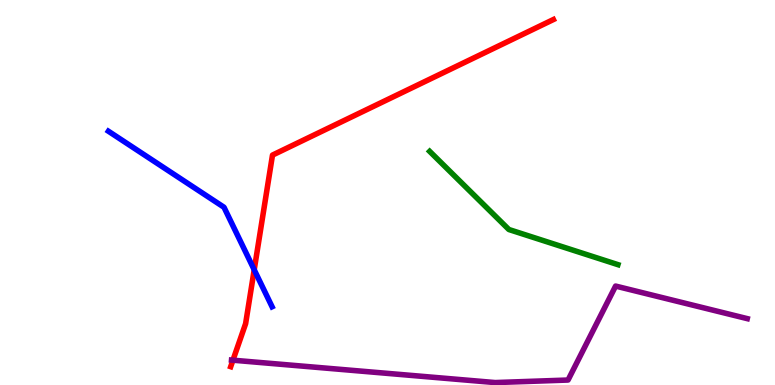[{'lines': ['blue', 'red'], 'intersections': [{'x': 3.28, 'y': 2.99}]}, {'lines': ['green', 'red'], 'intersections': []}, {'lines': ['purple', 'red'], 'intersections': [{'x': 3.01, 'y': 0.644}]}, {'lines': ['blue', 'green'], 'intersections': []}, {'lines': ['blue', 'purple'], 'intersections': []}, {'lines': ['green', 'purple'], 'intersections': []}]